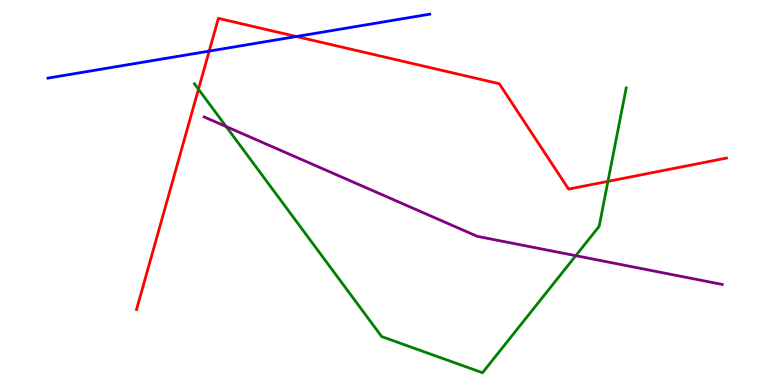[{'lines': ['blue', 'red'], 'intersections': [{'x': 2.7, 'y': 8.67}, {'x': 3.82, 'y': 9.05}]}, {'lines': ['green', 'red'], 'intersections': [{'x': 2.56, 'y': 7.68}, {'x': 7.84, 'y': 5.29}]}, {'lines': ['purple', 'red'], 'intersections': []}, {'lines': ['blue', 'green'], 'intersections': []}, {'lines': ['blue', 'purple'], 'intersections': []}, {'lines': ['green', 'purple'], 'intersections': [{'x': 2.92, 'y': 6.71}, {'x': 7.43, 'y': 3.36}]}]